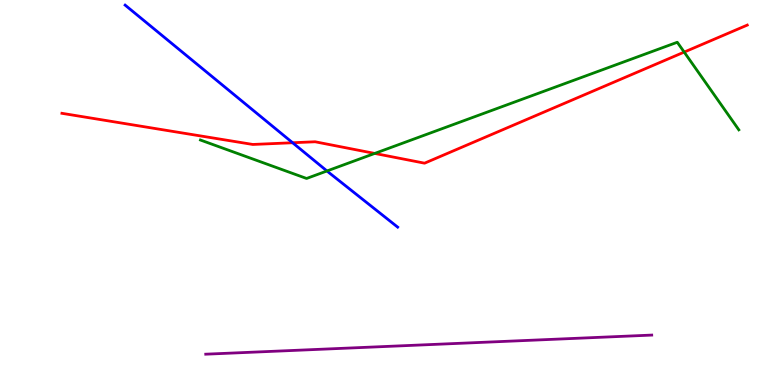[{'lines': ['blue', 'red'], 'intersections': [{'x': 3.78, 'y': 6.29}]}, {'lines': ['green', 'red'], 'intersections': [{'x': 4.84, 'y': 6.01}, {'x': 8.83, 'y': 8.65}]}, {'lines': ['purple', 'red'], 'intersections': []}, {'lines': ['blue', 'green'], 'intersections': [{'x': 4.22, 'y': 5.56}]}, {'lines': ['blue', 'purple'], 'intersections': []}, {'lines': ['green', 'purple'], 'intersections': []}]